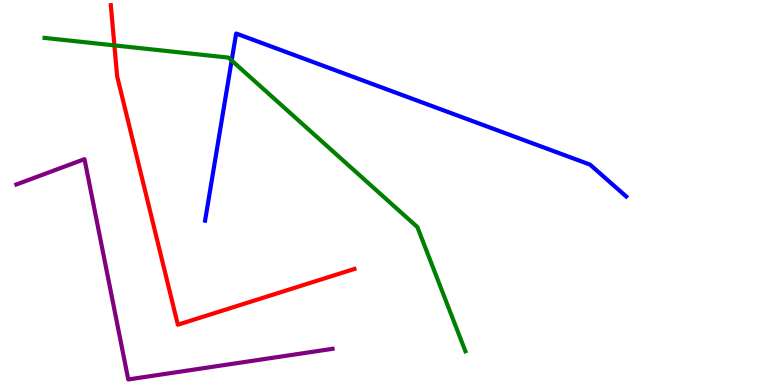[{'lines': ['blue', 'red'], 'intersections': []}, {'lines': ['green', 'red'], 'intersections': [{'x': 1.48, 'y': 8.82}]}, {'lines': ['purple', 'red'], 'intersections': []}, {'lines': ['blue', 'green'], 'intersections': [{'x': 2.99, 'y': 8.43}]}, {'lines': ['blue', 'purple'], 'intersections': []}, {'lines': ['green', 'purple'], 'intersections': []}]